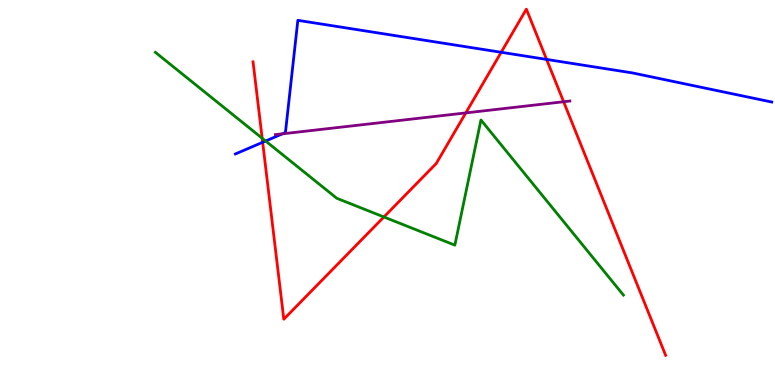[{'lines': ['blue', 'red'], 'intersections': [{'x': 3.39, 'y': 6.3}, {'x': 6.47, 'y': 8.64}, {'x': 7.05, 'y': 8.46}]}, {'lines': ['green', 'red'], 'intersections': [{'x': 3.38, 'y': 6.41}, {'x': 4.95, 'y': 4.36}]}, {'lines': ['purple', 'red'], 'intersections': [{'x': 6.01, 'y': 7.07}, {'x': 7.27, 'y': 7.36}]}, {'lines': ['blue', 'green'], 'intersections': [{'x': 3.43, 'y': 6.34}]}, {'lines': ['blue', 'purple'], 'intersections': [{'x': 3.64, 'y': 6.52}]}, {'lines': ['green', 'purple'], 'intersections': []}]